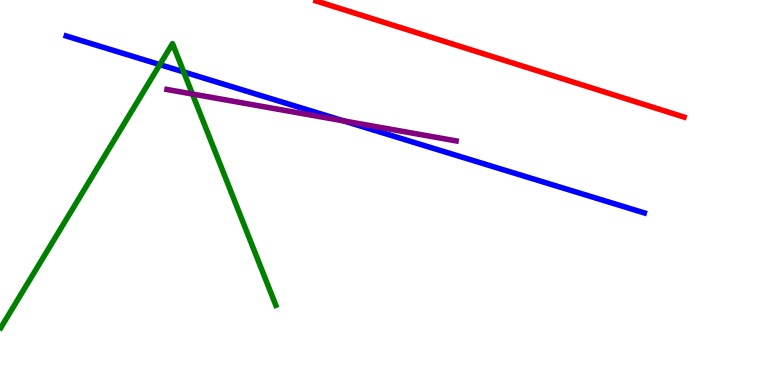[{'lines': ['blue', 'red'], 'intersections': []}, {'lines': ['green', 'red'], 'intersections': []}, {'lines': ['purple', 'red'], 'intersections': []}, {'lines': ['blue', 'green'], 'intersections': [{'x': 2.06, 'y': 8.32}, {'x': 2.37, 'y': 8.13}]}, {'lines': ['blue', 'purple'], 'intersections': [{'x': 4.44, 'y': 6.86}]}, {'lines': ['green', 'purple'], 'intersections': [{'x': 2.48, 'y': 7.56}]}]